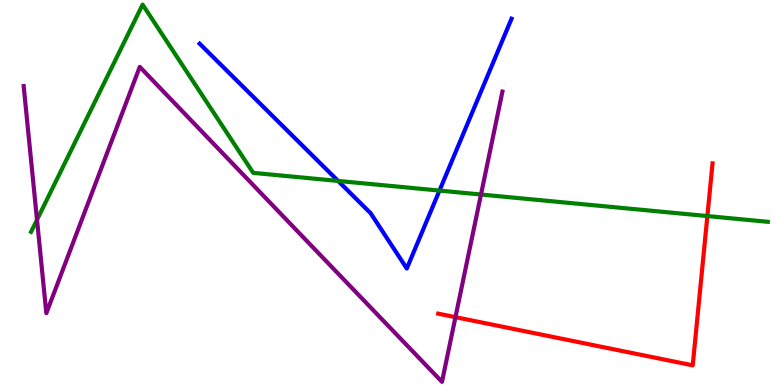[{'lines': ['blue', 'red'], 'intersections': []}, {'lines': ['green', 'red'], 'intersections': [{'x': 9.13, 'y': 4.39}]}, {'lines': ['purple', 'red'], 'intersections': [{'x': 5.88, 'y': 1.76}]}, {'lines': ['blue', 'green'], 'intersections': [{'x': 4.36, 'y': 5.3}, {'x': 5.67, 'y': 5.05}]}, {'lines': ['blue', 'purple'], 'intersections': []}, {'lines': ['green', 'purple'], 'intersections': [{'x': 0.478, 'y': 4.29}, {'x': 6.21, 'y': 4.95}]}]